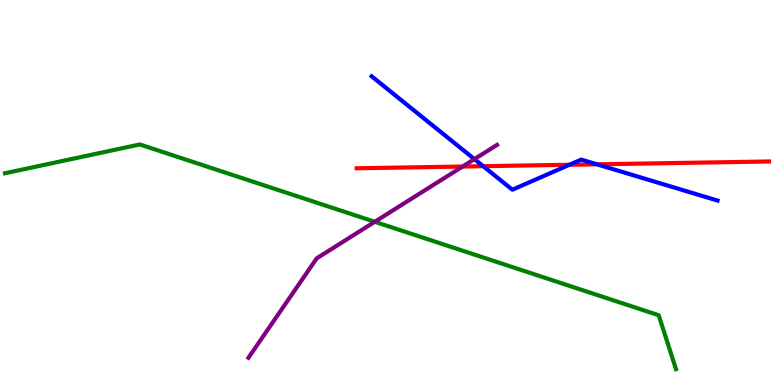[{'lines': ['blue', 'red'], 'intersections': [{'x': 6.23, 'y': 5.68}, {'x': 7.35, 'y': 5.72}, {'x': 7.7, 'y': 5.73}]}, {'lines': ['green', 'red'], 'intersections': []}, {'lines': ['purple', 'red'], 'intersections': [{'x': 5.97, 'y': 5.67}]}, {'lines': ['blue', 'green'], 'intersections': []}, {'lines': ['blue', 'purple'], 'intersections': [{'x': 6.12, 'y': 5.87}]}, {'lines': ['green', 'purple'], 'intersections': [{'x': 4.84, 'y': 4.24}]}]